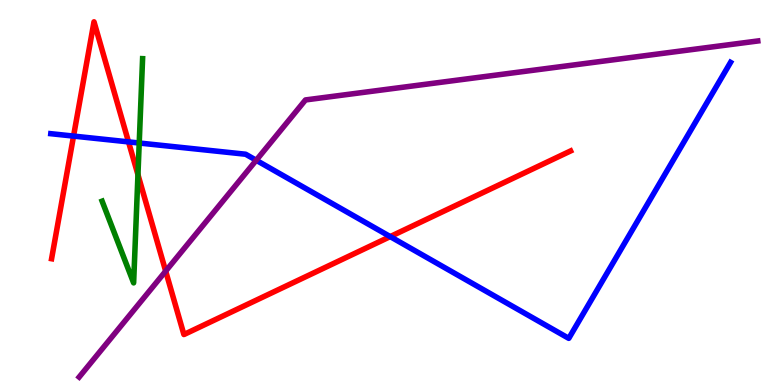[{'lines': ['blue', 'red'], 'intersections': [{'x': 0.949, 'y': 6.47}, {'x': 1.66, 'y': 6.31}, {'x': 5.03, 'y': 3.85}]}, {'lines': ['green', 'red'], 'intersections': [{'x': 1.78, 'y': 5.46}]}, {'lines': ['purple', 'red'], 'intersections': [{'x': 2.14, 'y': 2.96}]}, {'lines': ['blue', 'green'], 'intersections': [{'x': 1.8, 'y': 6.29}]}, {'lines': ['blue', 'purple'], 'intersections': [{'x': 3.31, 'y': 5.84}]}, {'lines': ['green', 'purple'], 'intersections': []}]